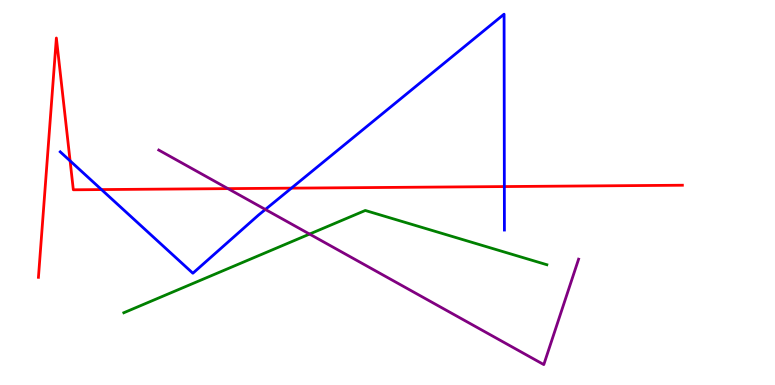[{'lines': ['blue', 'red'], 'intersections': [{'x': 0.904, 'y': 5.82}, {'x': 1.31, 'y': 5.08}, {'x': 3.76, 'y': 5.11}, {'x': 6.51, 'y': 5.15}]}, {'lines': ['green', 'red'], 'intersections': []}, {'lines': ['purple', 'red'], 'intersections': [{'x': 2.94, 'y': 5.1}]}, {'lines': ['blue', 'green'], 'intersections': []}, {'lines': ['blue', 'purple'], 'intersections': [{'x': 3.42, 'y': 4.56}]}, {'lines': ['green', 'purple'], 'intersections': [{'x': 3.99, 'y': 3.92}]}]